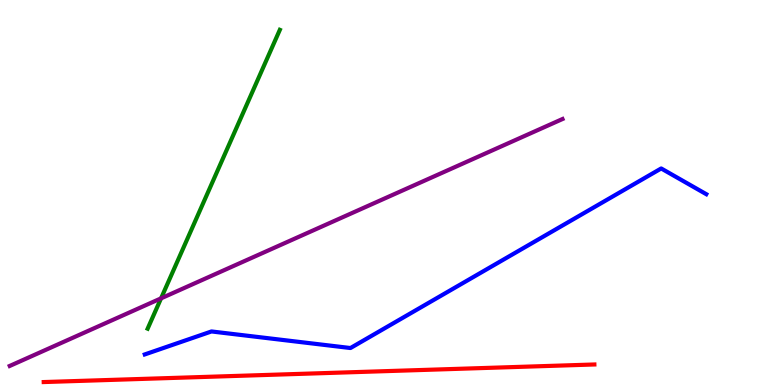[{'lines': ['blue', 'red'], 'intersections': []}, {'lines': ['green', 'red'], 'intersections': []}, {'lines': ['purple', 'red'], 'intersections': []}, {'lines': ['blue', 'green'], 'intersections': []}, {'lines': ['blue', 'purple'], 'intersections': []}, {'lines': ['green', 'purple'], 'intersections': [{'x': 2.08, 'y': 2.25}]}]